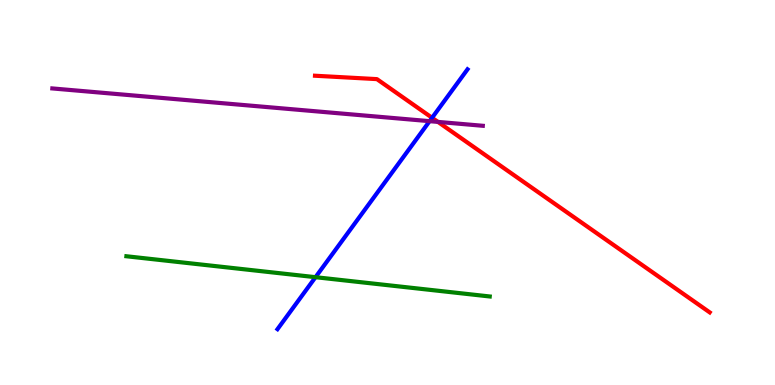[{'lines': ['blue', 'red'], 'intersections': [{'x': 5.58, 'y': 6.94}]}, {'lines': ['green', 'red'], 'intersections': []}, {'lines': ['purple', 'red'], 'intersections': [{'x': 5.65, 'y': 6.83}]}, {'lines': ['blue', 'green'], 'intersections': [{'x': 4.07, 'y': 2.8}]}, {'lines': ['blue', 'purple'], 'intersections': [{'x': 5.54, 'y': 6.85}]}, {'lines': ['green', 'purple'], 'intersections': []}]